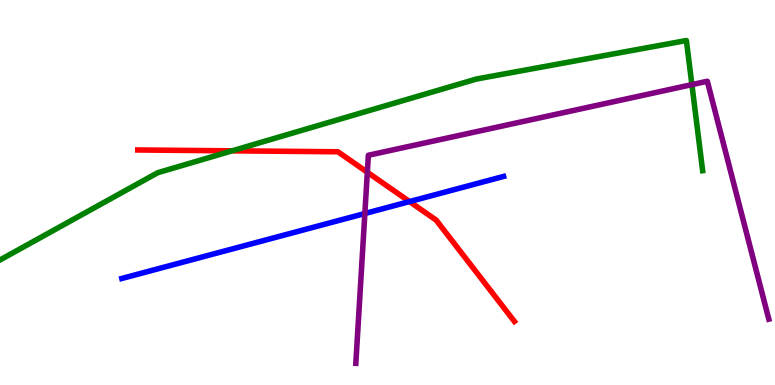[{'lines': ['blue', 'red'], 'intersections': [{'x': 5.28, 'y': 4.76}]}, {'lines': ['green', 'red'], 'intersections': [{'x': 3.0, 'y': 6.08}]}, {'lines': ['purple', 'red'], 'intersections': [{'x': 4.74, 'y': 5.53}]}, {'lines': ['blue', 'green'], 'intersections': []}, {'lines': ['blue', 'purple'], 'intersections': [{'x': 4.71, 'y': 4.45}]}, {'lines': ['green', 'purple'], 'intersections': [{'x': 8.93, 'y': 7.8}]}]